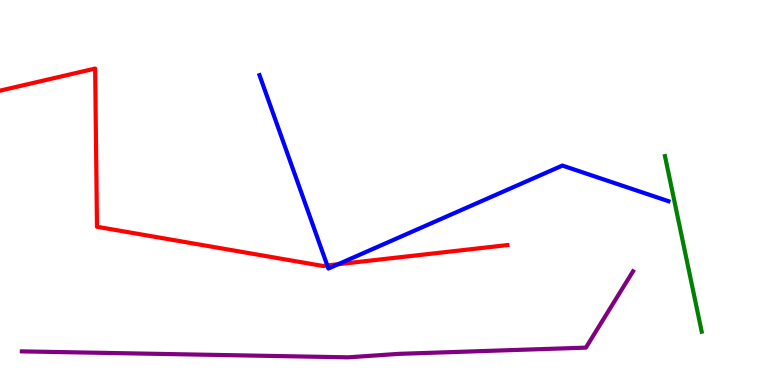[{'lines': ['blue', 'red'], 'intersections': [{'x': 4.22, 'y': 3.11}, {'x': 4.36, 'y': 3.14}]}, {'lines': ['green', 'red'], 'intersections': []}, {'lines': ['purple', 'red'], 'intersections': []}, {'lines': ['blue', 'green'], 'intersections': []}, {'lines': ['blue', 'purple'], 'intersections': []}, {'lines': ['green', 'purple'], 'intersections': []}]